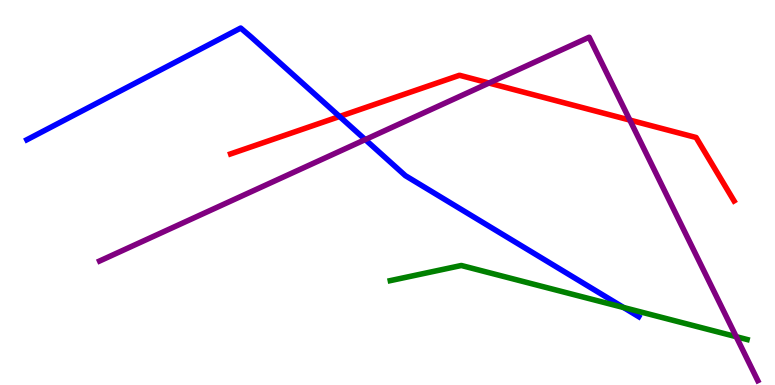[{'lines': ['blue', 'red'], 'intersections': [{'x': 4.38, 'y': 6.97}]}, {'lines': ['green', 'red'], 'intersections': []}, {'lines': ['purple', 'red'], 'intersections': [{'x': 6.31, 'y': 7.84}, {'x': 8.13, 'y': 6.88}]}, {'lines': ['blue', 'green'], 'intersections': [{'x': 8.05, 'y': 2.01}]}, {'lines': ['blue', 'purple'], 'intersections': [{'x': 4.71, 'y': 6.37}]}, {'lines': ['green', 'purple'], 'intersections': [{'x': 9.5, 'y': 1.26}]}]